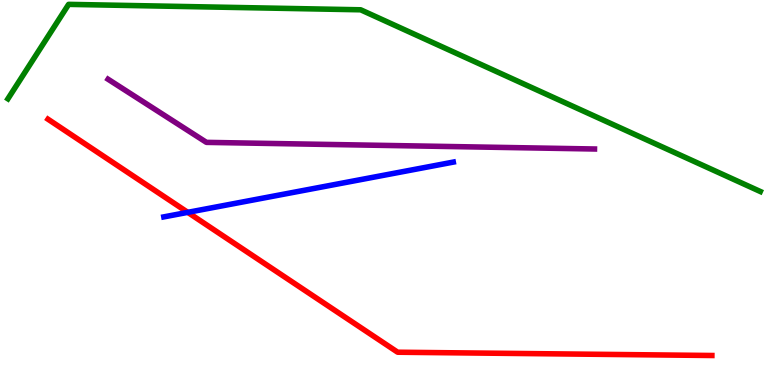[{'lines': ['blue', 'red'], 'intersections': [{'x': 2.42, 'y': 4.48}]}, {'lines': ['green', 'red'], 'intersections': []}, {'lines': ['purple', 'red'], 'intersections': []}, {'lines': ['blue', 'green'], 'intersections': []}, {'lines': ['blue', 'purple'], 'intersections': []}, {'lines': ['green', 'purple'], 'intersections': []}]